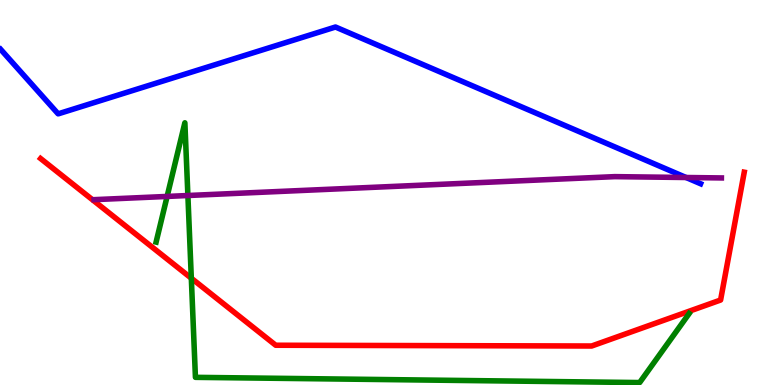[{'lines': ['blue', 'red'], 'intersections': []}, {'lines': ['green', 'red'], 'intersections': [{'x': 2.47, 'y': 2.77}]}, {'lines': ['purple', 'red'], 'intersections': []}, {'lines': ['blue', 'green'], 'intersections': []}, {'lines': ['blue', 'purple'], 'intersections': [{'x': 8.85, 'y': 5.39}]}, {'lines': ['green', 'purple'], 'intersections': [{'x': 2.16, 'y': 4.9}, {'x': 2.42, 'y': 4.92}]}]